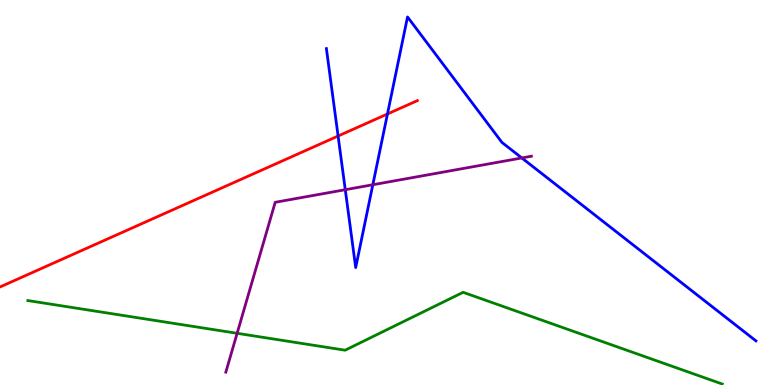[{'lines': ['blue', 'red'], 'intersections': [{'x': 4.36, 'y': 6.47}, {'x': 5.0, 'y': 7.04}]}, {'lines': ['green', 'red'], 'intersections': []}, {'lines': ['purple', 'red'], 'intersections': []}, {'lines': ['blue', 'green'], 'intersections': []}, {'lines': ['blue', 'purple'], 'intersections': [{'x': 4.46, 'y': 5.07}, {'x': 4.81, 'y': 5.2}, {'x': 6.73, 'y': 5.9}]}, {'lines': ['green', 'purple'], 'intersections': [{'x': 3.06, 'y': 1.34}]}]